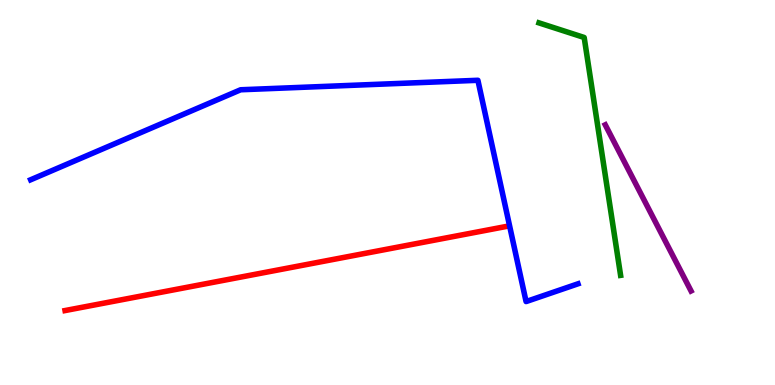[{'lines': ['blue', 'red'], 'intersections': []}, {'lines': ['green', 'red'], 'intersections': []}, {'lines': ['purple', 'red'], 'intersections': []}, {'lines': ['blue', 'green'], 'intersections': []}, {'lines': ['blue', 'purple'], 'intersections': []}, {'lines': ['green', 'purple'], 'intersections': []}]